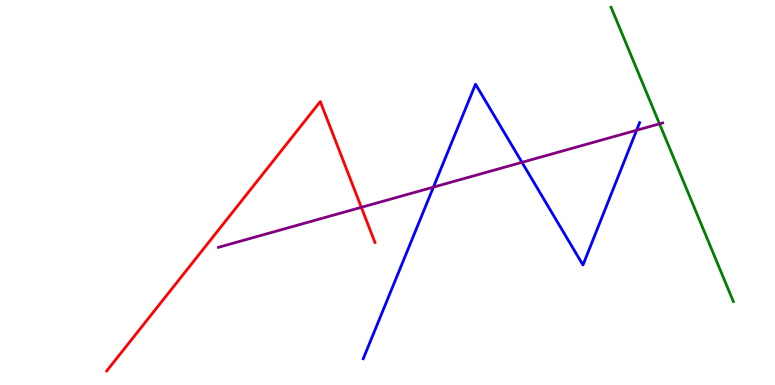[{'lines': ['blue', 'red'], 'intersections': []}, {'lines': ['green', 'red'], 'intersections': []}, {'lines': ['purple', 'red'], 'intersections': [{'x': 4.66, 'y': 4.61}]}, {'lines': ['blue', 'green'], 'intersections': []}, {'lines': ['blue', 'purple'], 'intersections': [{'x': 5.59, 'y': 5.14}, {'x': 6.74, 'y': 5.78}, {'x': 8.21, 'y': 6.62}]}, {'lines': ['green', 'purple'], 'intersections': [{'x': 8.51, 'y': 6.78}]}]